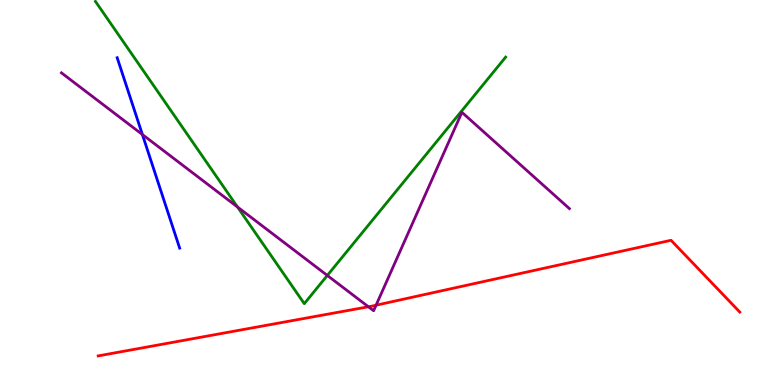[{'lines': ['blue', 'red'], 'intersections': []}, {'lines': ['green', 'red'], 'intersections': []}, {'lines': ['purple', 'red'], 'intersections': [{'x': 4.75, 'y': 2.03}, {'x': 4.85, 'y': 2.07}]}, {'lines': ['blue', 'green'], 'intersections': []}, {'lines': ['blue', 'purple'], 'intersections': [{'x': 1.84, 'y': 6.51}]}, {'lines': ['green', 'purple'], 'intersections': [{'x': 3.06, 'y': 4.62}, {'x': 4.22, 'y': 2.85}]}]